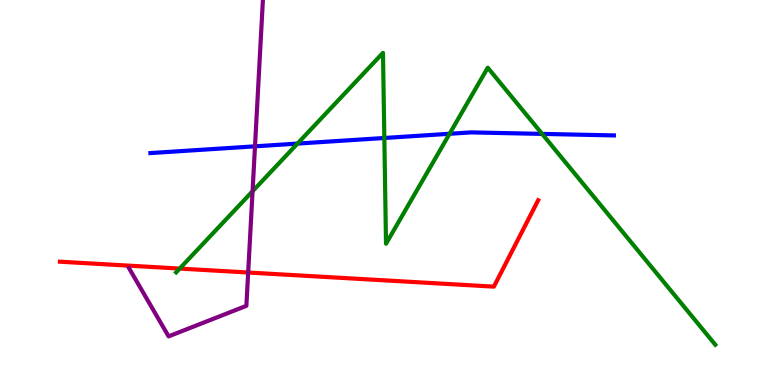[{'lines': ['blue', 'red'], 'intersections': []}, {'lines': ['green', 'red'], 'intersections': [{'x': 2.32, 'y': 3.02}]}, {'lines': ['purple', 'red'], 'intersections': [{'x': 3.2, 'y': 2.92}]}, {'lines': ['blue', 'green'], 'intersections': [{'x': 3.84, 'y': 6.27}, {'x': 4.96, 'y': 6.42}, {'x': 5.8, 'y': 6.53}, {'x': 7.0, 'y': 6.52}]}, {'lines': ['blue', 'purple'], 'intersections': [{'x': 3.29, 'y': 6.2}]}, {'lines': ['green', 'purple'], 'intersections': [{'x': 3.26, 'y': 5.03}]}]